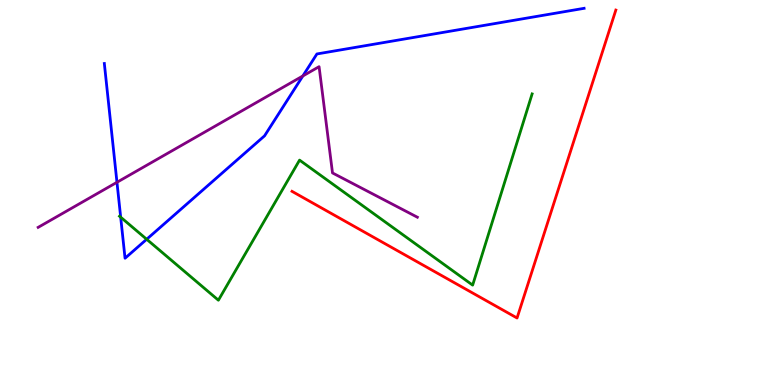[{'lines': ['blue', 'red'], 'intersections': []}, {'lines': ['green', 'red'], 'intersections': []}, {'lines': ['purple', 'red'], 'intersections': []}, {'lines': ['blue', 'green'], 'intersections': [{'x': 1.56, 'y': 4.36}, {'x': 1.89, 'y': 3.79}]}, {'lines': ['blue', 'purple'], 'intersections': [{'x': 1.51, 'y': 5.27}, {'x': 3.91, 'y': 8.03}]}, {'lines': ['green', 'purple'], 'intersections': []}]